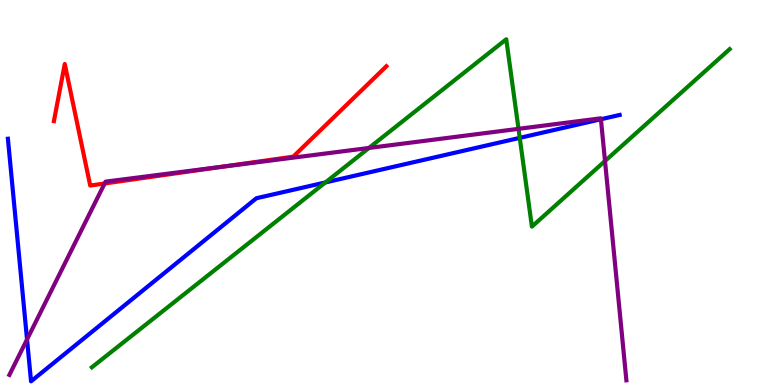[{'lines': ['blue', 'red'], 'intersections': []}, {'lines': ['green', 'red'], 'intersections': []}, {'lines': ['purple', 'red'], 'intersections': [{'x': 1.35, 'y': 5.23}, {'x': 2.89, 'y': 5.67}]}, {'lines': ['blue', 'green'], 'intersections': [{'x': 4.2, 'y': 5.26}, {'x': 6.71, 'y': 6.42}]}, {'lines': ['blue', 'purple'], 'intersections': [{'x': 0.349, 'y': 1.18}, {'x': 7.75, 'y': 6.9}]}, {'lines': ['green', 'purple'], 'intersections': [{'x': 4.76, 'y': 6.16}, {'x': 6.69, 'y': 6.65}, {'x': 7.81, 'y': 5.82}]}]